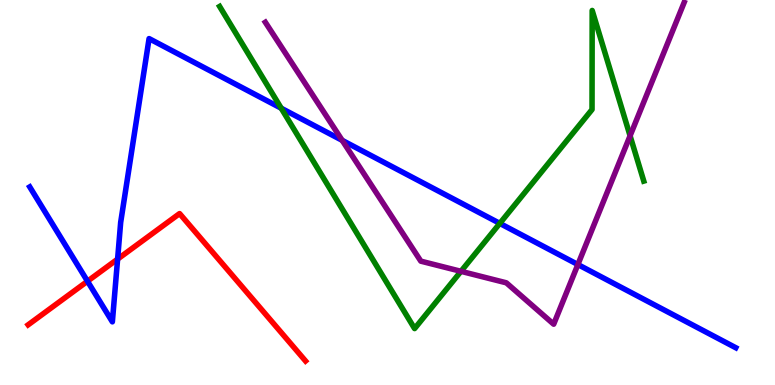[{'lines': ['blue', 'red'], 'intersections': [{'x': 1.13, 'y': 2.7}, {'x': 1.52, 'y': 3.27}]}, {'lines': ['green', 'red'], 'intersections': []}, {'lines': ['purple', 'red'], 'intersections': []}, {'lines': ['blue', 'green'], 'intersections': [{'x': 3.63, 'y': 7.19}, {'x': 6.45, 'y': 4.2}]}, {'lines': ['blue', 'purple'], 'intersections': [{'x': 4.42, 'y': 6.35}, {'x': 7.46, 'y': 3.13}]}, {'lines': ['green', 'purple'], 'intersections': [{'x': 5.95, 'y': 2.95}, {'x': 8.13, 'y': 6.47}]}]